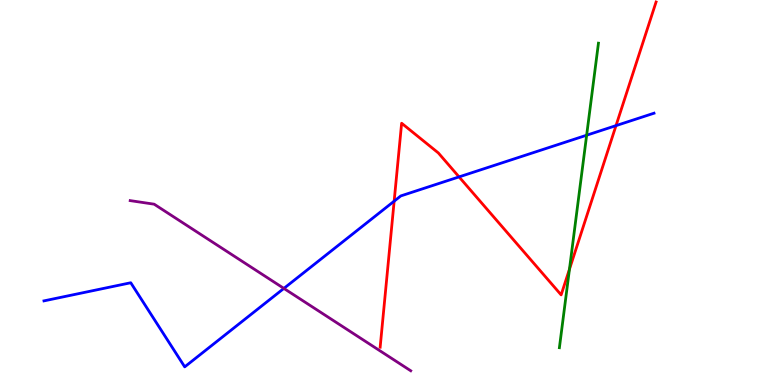[{'lines': ['blue', 'red'], 'intersections': [{'x': 5.09, 'y': 4.77}, {'x': 5.92, 'y': 5.41}, {'x': 7.95, 'y': 6.74}]}, {'lines': ['green', 'red'], 'intersections': [{'x': 7.35, 'y': 3.01}]}, {'lines': ['purple', 'red'], 'intersections': []}, {'lines': ['blue', 'green'], 'intersections': [{'x': 7.57, 'y': 6.49}]}, {'lines': ['blue', 'purple'], 'intersections': [{'x': 3.66, 'y': 2.51}]}, {'lines': ['green', 'purple'], 'intersections': []}]